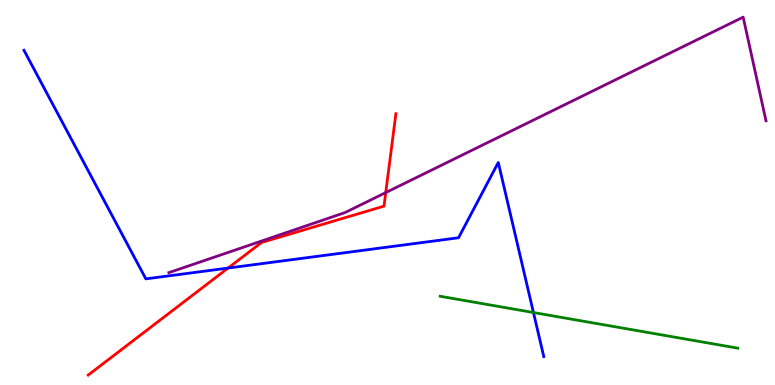[{'lines': ['blue', 'red'], 'intersections': [{'x': 2.94, 'y': 3.04}]}, {'lines': ['green', 'red'], 'intersections': []}, {'lines': ['purple', 'red'], 'intersections': [{'x': 4.98, 'y': 5.0}]}, {'lines': ['blue', 'green'], 'intersections': [{'x': 6.88, 'y': 1.88}]}, {'lines': ['blue', 'purple'], 'intersections': []}, {'lines': ['green', 'purple'], 'intersections': []}]